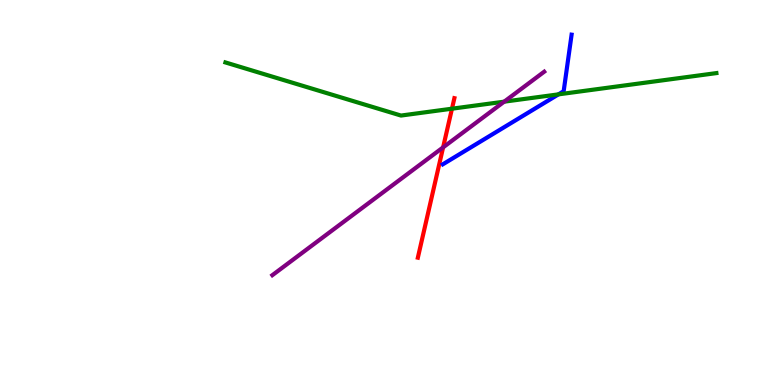[{'lines': ['blue', 'red'], 'intersections': []}, {'lines': ['green', 'red'], 'intersections': [{'x': 5.83, 'y': 7.18}]}, {'lines': ['purple', 'red'], 'intersections': [{'x': 5.72, 'y': 6.17}]}, {'lines': ['blue', 'green'], 'intersections': [{'x': 7.21, 'y': 7.55}]}, {'lines': ['blue', 'purple'], 'intersections': []}, {'lines': ['green', 'purple'], 'intersections': [{'x': 6.51, 'y': 7.36}]}]